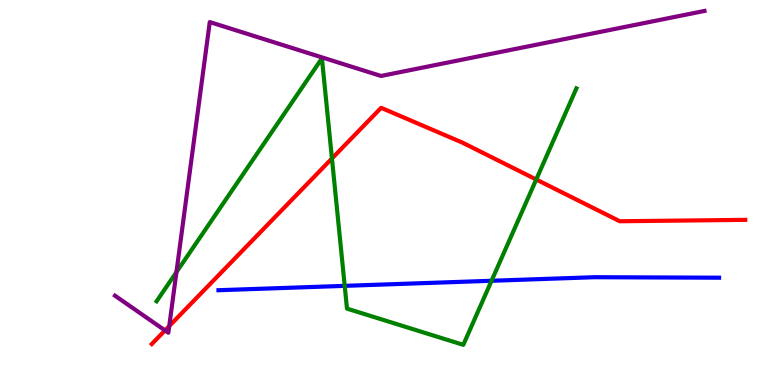[{'lines': ['blue', 'red'], 'intersections': []}, {'lines': ['green', 'red'], 'intersections': [{'x': 4.28, 'y': 5.88}, {'x': 6.92, 'y': 5.34}]}, {'lines': ['purple', 'red'], 'intersections': [{'x': 2.13, 'y': 1.42}, {'x': 2.18, 'y': 1.53}]}, {'lines': ['blue', 'green'], 'intersections': [{'x': 4.45, 'y': 2.58}, {'x': 6.34, 'y': 2.71}]}, {'lines': ['blue', 'purple'], 'intersections': []}, {'lines': ['green', 'purple'], 'intersections': [{'x': 2.28, 'y': 2.93}]}]